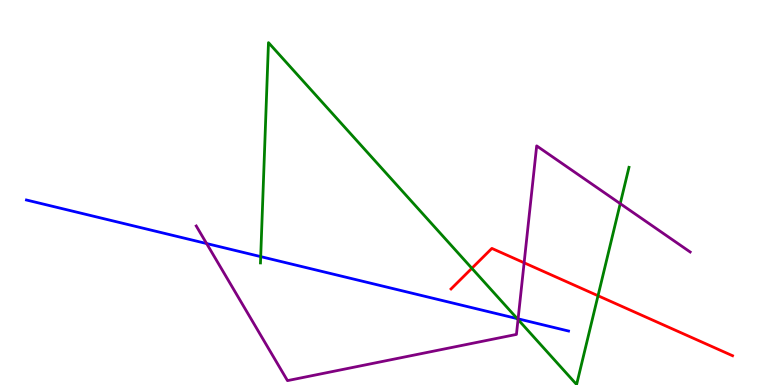[{'lines': ['blue', 'red'], 'intersections': []}, {'lines': ['green', 'red'], 'intersections': [{'x': 6.09, 'y': 3.03}, {'x': 7.72, 'y': 2.32}]}, {'lines': ['purple', 'red'], 'intersections': [{'x': 6.76, 'y': 3.17}]}, {'lines': ['blue', 'green'], 'intersections': [{'x': 3.36, 'y': 3.33}, {'x': 6.67, 'y': 1.72}]}, {'lines': ['blue', 'purple'], 'intersections': [{'x': 2.67, 'y': 3.67}, {'x': 6.69, 'y': 1.72}]}, {'lines': ['green', 'purple'], 'intersections': [{'x': 6.68, 'y': 1.7}, {'x': 8.0, 'y': 4.71}]}]